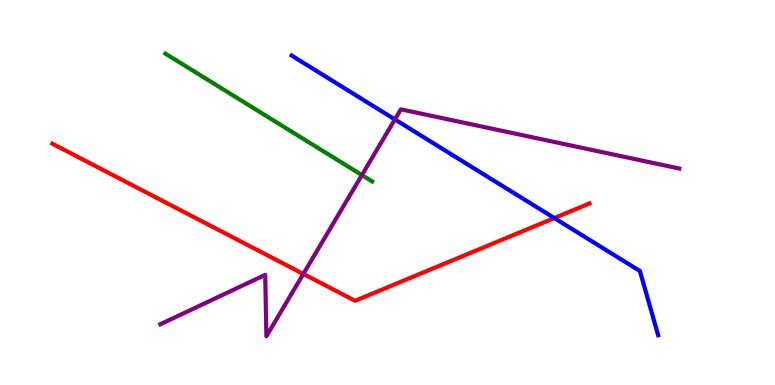[{'lines': ['blue', 'red'], 'intersections': [{'x': 7.15, 'y': 4.34}]}, {'lines': ['green', 'red'], 'intersections': []}, {'lines': ['purple', 'red'], 'intersections': [{'x': 3.91, 'y': 2.89}]}, {'lines': ['blue', 'green'], 'intersections': []}, {'lines': ['blue', 'purple'], 'intersections': [{'x': 5.1, 'y': 6.9}]}, {'lines': ['green', 'purple'], 'intersections': [{'x': 4.67, 'y': 5.45}]}]